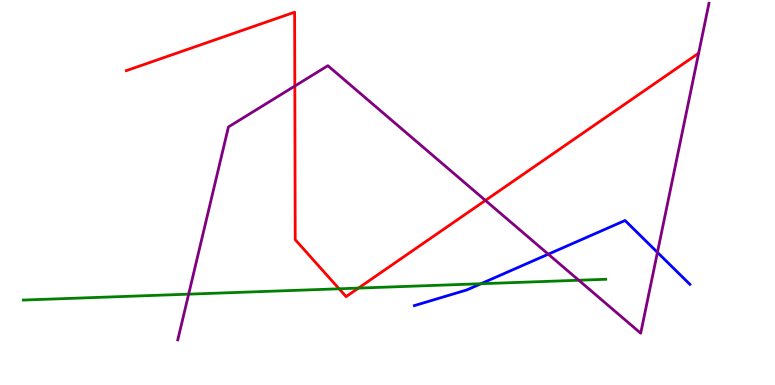[{'lines': ['blue', 'red'], 'intersections': []}, {'lines': ['green', 'red'], 'intersections': [{'x': 4.38, 'y': 2.5}, {'x': 4.62, 'y': 2.52}]}, {'lines': ['purple', 'red'], 'intersections': [{'x': 3.8, 'y': 7.77}, {'x': 6.26, 'y': 4.79}]}, {'lines': ['blue', 'green'], 'intersections': [{'x': 6.21, 'y': 2.63}]}, {'lines': ['blue', 'purple'], 'intersections': [{'x': 7.07, 'y': 3.4}, {'x': 8.48, 'y': 3.44}]}, {'lines': ['green', 'purple'], 'intersections': [{'x': 2.43, 'y': 2.36}, {'x': 7.47, 'y': 2.72}]}]